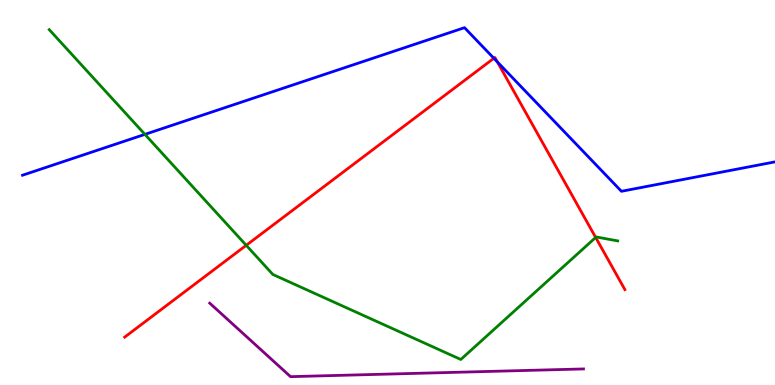[{'lines': ['blue', 'red'], 'intersections': [{'x': 6.37, 'y': 8.49}, {'x': 6.42, 'y': 8.39}]}, {'lines': ['green', 'red'], 'intersections': [{'x': 3.18, 'y': 3.63}, {'x': 7.69, 'y': 3.83}]}, {'lines': ['purple', 'red'], 'intersections': []}, {'lines': ['blue', 'green'], 'intersections': [{'x': 1.87, 'y': 6.51}]}, {'lines': ['blue', 'purple'], 'intersections': []}, {'lines': ['green', 'purple'], 'intersections': []}]